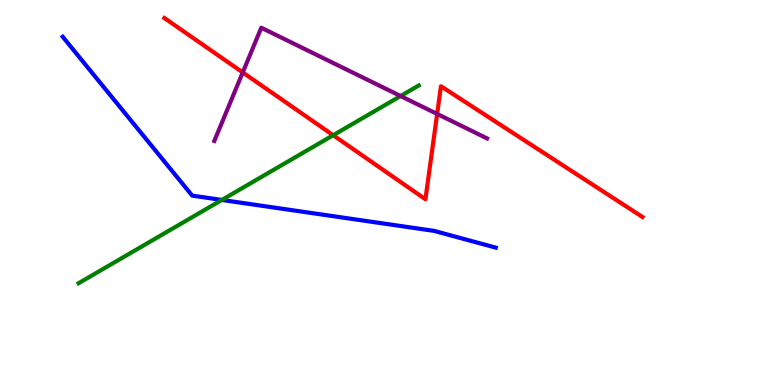[{'lines': ['blue', 'red'], 'intersections': []}, {'lines': ['green', 'red'], 'intersections': [{'x': 4.3, 'y': 6.49}]}, {'lines': ['purple', 'red'], 'intersections': [{'x': 3.13, 'y': 8.12}, {'x': 5.64, 'y': 7.04}]}, {'lines': ['blue', 'green'], 'intersections': [{'x': 2.86, 'y': 4.81}]}, {'lines': ['blue', 'purple'], 'intersections': []}, {'lines': ['green', 'purple'], 'intersections': [{'x': 5.17, 'y': 7.51}]}]